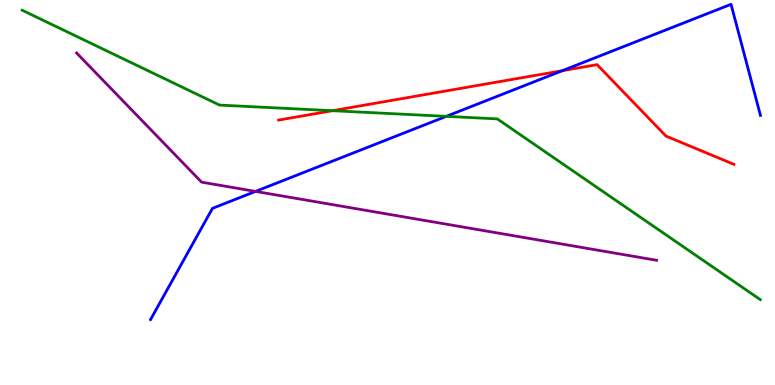[{'lines': ['blue', 'red'], 'intersections': [{'x': 7.26, 'y': 8.16}]}, {'lines': ['green', 'red'], 'intersections': [{'x': 4.29, 'y': 7.12}]}, {'lines': ['purple', 'red'], 'intersections': []}, {'lines': ['blue', 'green'], 'intersections': [{'x': 5.76, 'y': 6.98}]}, {'lines': ['blue', 'purple'], 'intersections': [{'x': 3.3, 'y': 5.03}]}, {'lines': ['green', 'purple'], 'intersections': []}]